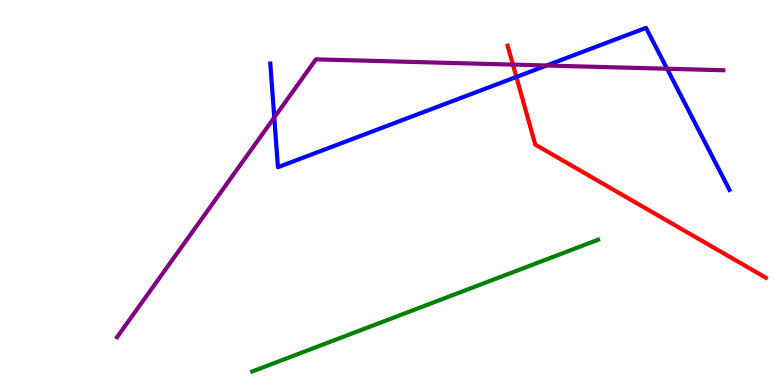[{'lines': ['blue', 'red'], 'intersections': [{'x': 6.66, 'y': 8.0}]}, {'lines': ['green', 'red'], 'intersections': []}, {'lines': ['purple', 'red'], 'intersections': [{'x': 6.62, 'y': 8.32}]}, {'lines': ['blue', 'green'], 'intersections': []}, {'lines': ['blue', 'purple'], 'intersections': [{'x': 3.54, 'y': 6.95}, {'x': 7.05, 'y': 8.3}, {'x': 8.61, 'y': 8.21}]}, {'lines': ['green', 'purple'], 'intersections': []}]